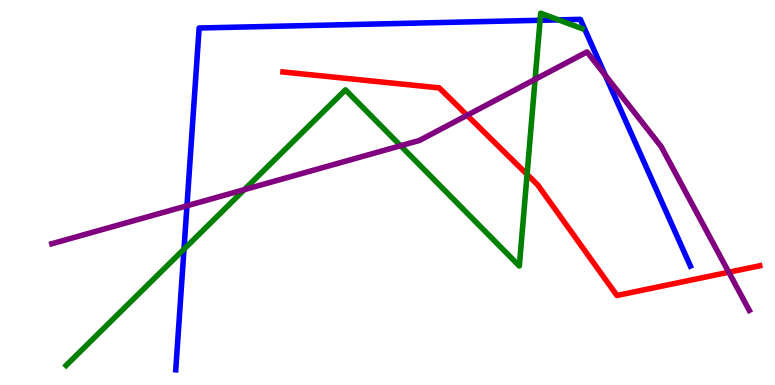[{'lines': ['blue', 'red'], 'intersections': []}, {'lines': ['green', 'red'], 'intersections': [{'x': 6.8, 'y': 5.47}]}, {'lines': ['purple', 'red'], 'intersections': [{'x': 6.03, 'y': 7.01}, {'x': 9.4, 'y': 2.93}]}, {'lines': ['blue', 'green'], 'intersections': [{'x': 2.37, 'y': 3.53}, {'x': 6.97, 'y': 9.47}, {'x': 7.21, 'y': 9.48}]}, {'lines': ['blue', 'purple'], 'intersections': [{'x': 2.41, 'y': 4.66}, {'x': 7.81, 'y': 8.05}]}, {'lines': ['green', 'purple'], 'intersections': [{'x': 3.15, 'y': 5.07}, {'x': 5.17, 'y': 6.21}, {'x': 6.9, 'y': 7.94}]}]